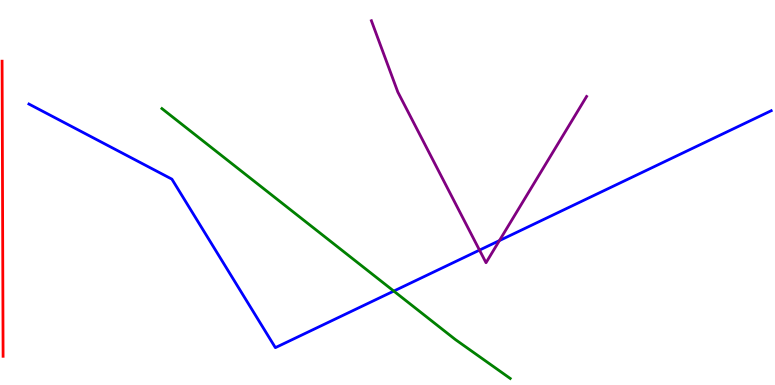[{'lines': ['blue', 'red'], 'intersections': []}, {'lines': ['green', 'red'], 'intersections': []}, {'lines': ['purple', 'red'], 'intersections': []}, {'lines': ['blue', 'green'], 'intersections': [{'x': 5.08, 'y': 2.44}]}, {'lines': ['blue', 'purple'], 'intersections': [{'x': 6.19, 'y': 3.5}, {'x': 6.44, 'y': 3.75}]}, {'lines': ['green', 'purple'], 'intersections': []}]